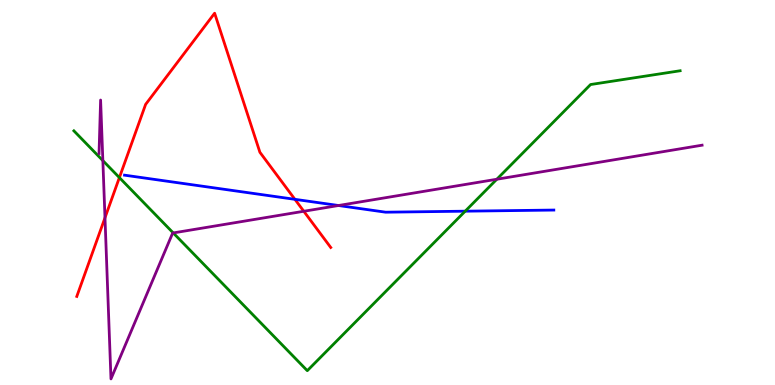[{'lines': ['blue', 'red'], 'intersections': [{'x': 3.81, 'y': 4.82}]}, {'lines': ['green', 'red'], 'intersections': [{'x': 1.54, 'y': 5.39}]}, {'lines': ['purple', 'red'], 'intersections': [{'x': 1.35, 'y': 4.34}, {'x': 3.92, 'y': 4.51}]}, {'lines': ['blue', 'green'], 'intersections': [{'x': 6.0, 'y': 4.51}]}, {'lines': ['blue', 'purple'], 'intersections': [{'x': 4.37, 'y': 4.66}]}, {'lines': ['green', 'purple'], 'intersections': [{'x': 1.33, 'y': 5.83}, {'x': 2.24, 'y': 3.95}, {'x': 6.41, 'y': 5.34}]}]